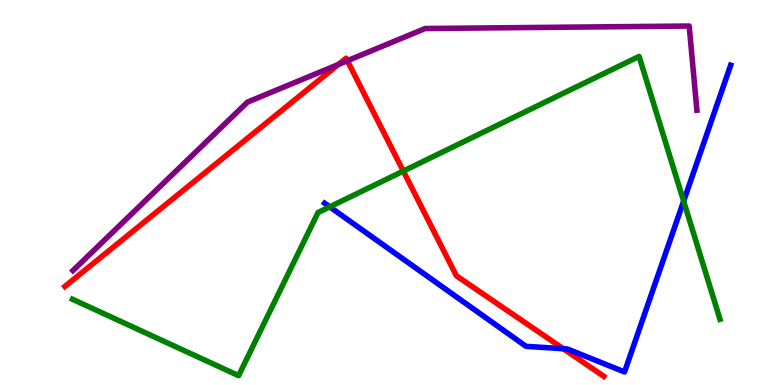[{'lines': ['blue', 'red'], 'intersections': [{'x': 7.27, 'y': 0.942}]}, {'lines': ['green', 'red'], 'intersections': [{'x': 5.2, 'y': 5.56}]}, {'lines': ['purple', 'red'], 'intersections': [{'x': 4.37, 'y': 8.33}, {'x': 4.48, 'y': 8.42}]}, {'lines': ['blue', 'green'], 'intersections': [{'x': 4.25, 'y': 4.63}, {'x': 8.82, 'y': 4.77}]}, {'lines': ['blue', 'purple'], 'intersections': []}, {'lines': ['green', 'purple'], 'intersections': []}]